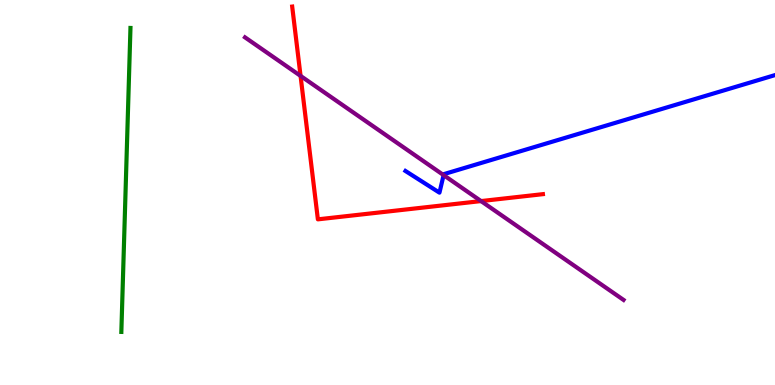[{'lines': ['blue', 'red'], 'intersections': []}, {'lines': ['green', 'red'], 'intersections': []}, {'lines': ['purple', 'red'], 'intersections': [{'x': 3.88, 'y': 8.03}, {'x': 6.21, 'y': 4.78}]}, {'lines': ['blue', 'green'], 'intersections': []}, {'lines': ['blue', 'purple'], 'intersections': [{'x': 5.72, 'y': 5.45}]}, {'lines': ['green', 'purple'], 'intersections': []}]